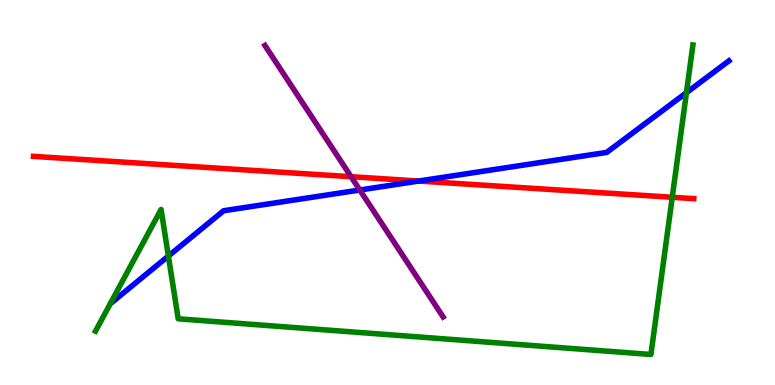[{'lines': ['blue', 'red'], 'intersections': [{'x': 5.4, 'y': 5.3}]}, {'lines': ['green', 'red'], 'intersections': [{'x': 8.67, 'y': 4.88}]}, {'lines': ['purple', 'red'], 'intersections': [{'x': 4.53, 'y': 5.41}]}, {'lines': ['blue', 'green'], 'intersections': [{'x': 2.17, 'y': 3.35}, {'x': 8.86, 'y': 7.59}]}, {'lines': ['blue', 'purple'], 'intersections': [{'x': 4.64, 'y': 5.06}]}, {'lines': ['green', 'purple'], 'intersections': []}]